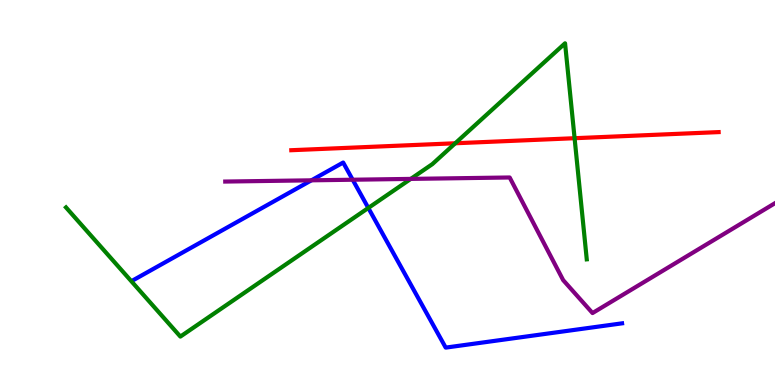[{'lines': ['blue', 'red'], 'intersections': []}, {'lines': ['green', 'red'], 'intersections': [{'x': 5.87, 'y': 6.28}, {'x': 7.41, 'y': 6.41}]}, {'lines': ['purple', 'red'], 'intersections': []}, {'lines': ['blue', 'green'], 'intersections': [{'x': 4.75, 'y': 4.6}]}, {'lines': ['blue', 'purple'], 'intersections': [{'x': 4.02, 'y': 5.32}, {'x': 4.55, 'y': 5.33}]}, {'lines': ['green', 'purple'], 'intersections': [{'x': 5.3, 'y': 5.35}]}]